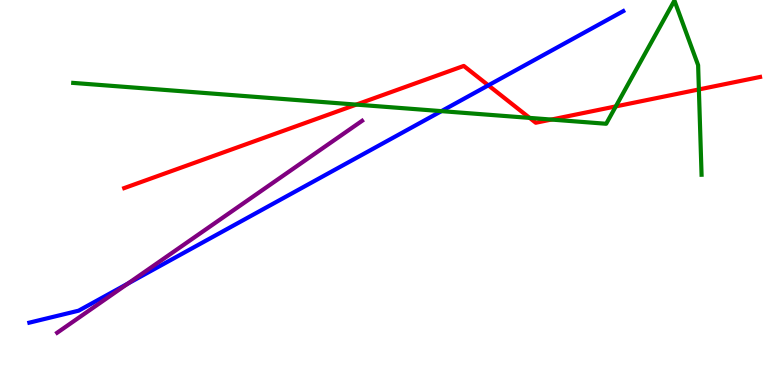[{'lines': ['blue', 'red'], 'intersections': [{'x': 6.3, 'y': 7.78}]}, {'lines': ['green', 'red'], 'intersections': [{'x': 4.6, 'y': 7.28}, {'x': 6.83, 'y': 6.94}, {'x': 7.11, 'y': 6.89}, {'x': 7.95, 'y': 7.24}, {'x': 9.02, 'y': 7.68}]}, {'lines': ['purple', 'red'], 'intersections': []}, {'lines': ['blue', 'green'], 'intersections': [{'x': 5.7, 'y': 7.11}]}, {'lines': ['blue', 'purple'], 'intersections': [{'x': 1.65, 'y': 2.63}]}, {'lines': ['green', 'purple'], 'intersections': []}]